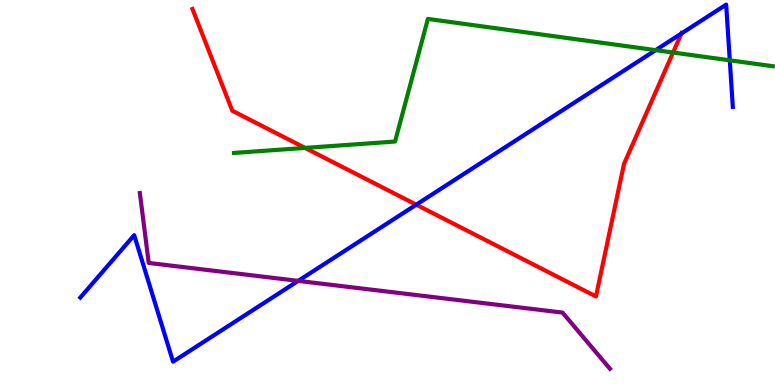[{'lines': ['blue', 'red'], 'intersections': [{'x': 5.37, 'y': 4.68}, {'x': 8.79, 'y': 9.13}]}, {'lines': ['green', 'red'], 'intersections': [{'x': 3.94, 'y': 6.16}, {'x': 8.68, 'y': 8.64}]}, {'lines': ['purple', 'red'], 'intersections': []}, {'lines': ['blue', 'green'], 'intersections': [{'x': 8.46, 'y': 8.7}, {'x': 9.42, 'y': 8.43}]}, {'lines': ['blue', 'purple'], 'intersections': [{'x': 3.85, 'y': 2.7}]}, {'lines': ['green', 'purple'], 'intersections': []}]